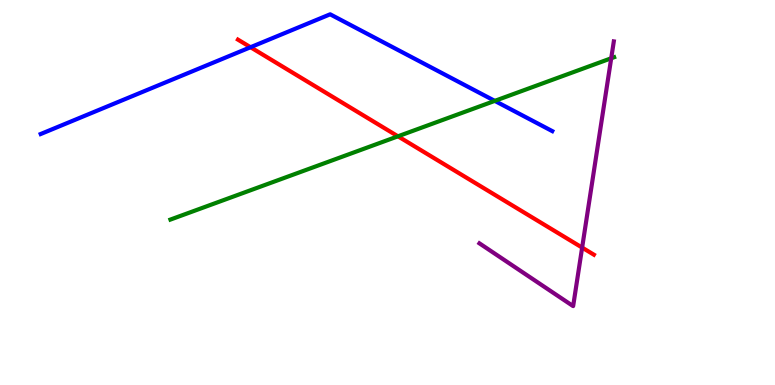[{'lines': ['blue', 'red'], 'intersections': [{'x': 3.23, 'y': 8.77}]}, {'lines': ['green', 'red'], 'intersections': [{'x': 5.13, 'y': 6.46}]}, {'lines': ['purple', 'red'], 'intersections': [{'x': 7.51, 'y': 3.57}]}, {'lines': ['blue', 'green'], 'intersections': [{'x': 6.38, 'y': 7.38}]}, {'lines': ['blue', 'purple'], 'intersections': []}, {'lines': ['green', 'purple'], 'intersections': [{'x': 7.89, 'y': 8.49}]}]